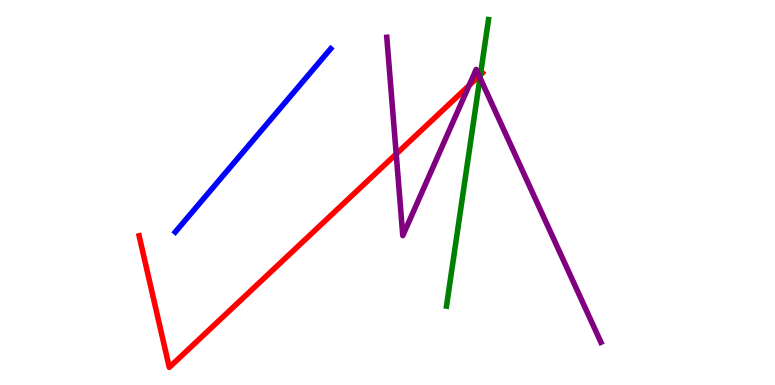[{'lines': ['blue', 'red'], 'intersections': []}, {'lines': ['green', 'red'], 'intersections': [{'x': 6.2, 'y': 8.06}]}, {'lines': ['purple', 'red'], 'intersections': [{'x': 5.11, 'y': 6.0}, {'x': 6.05, 'y': 7.78}, {'x': 6.18, 'y': 8.03}]}, {'lines': ['blue', 'green'], 'intersections': []}, {'lines': ['blue', 'purple'], 'intersections': []}, {'lines': ['green', 'purple'], 'intersections': [{'x': 6.19, 'y': 7.98}]}]